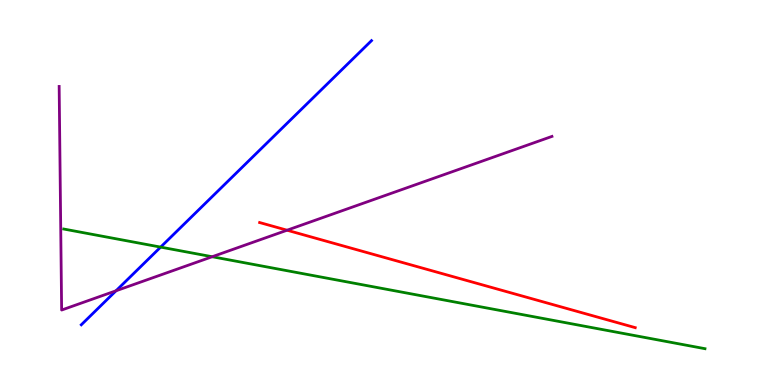[{'lines': ['blue', 'red'], 'intersections': []}, {'lines': ['green', 'red'], 'intersections': []}, {'lines': ['purple', 'red'], 'intersections': [{'x': 3.7, 'y': 4.02}]}, {'lines': ['blue', 'green'], 'intersections': [{'x': 2.07, 'y': 3.58}]}, {'lines': ['blue', 'purple'], 'intersections': [{'x': 1.5, 'y': 2.45}]}, {'lines': ['green', 'purple'], 'intersections': [{'x': 2.74, 'y': 3.33}]}]